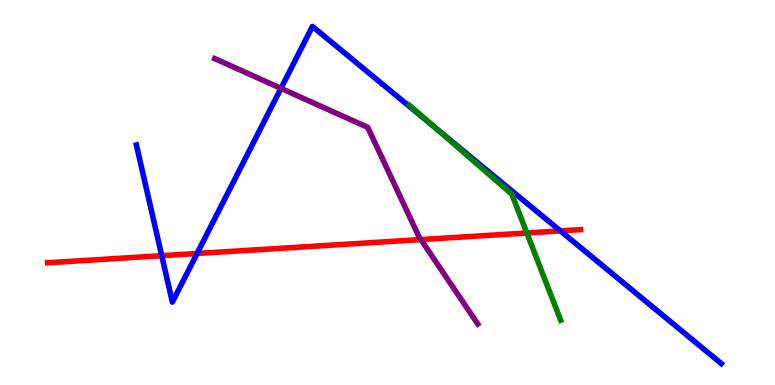[{'lines': ['blue', 'red'], 'intersections': [{'x': 2.09, 'y': 3.36}, {'x': 2.54, 'y': 3.42}, {'x': 7.23, 'y': 4.0}]}, {'lines': ['green', 'red'], 'intersections': [{'x': 6.8, 'y': 3.95}]}, {'lines': ['purple', 'red'], 'intersections': [{'x': 5.43, 'y': 3.78}]}, {'lines': ['blue', 'green'], 'intersections': [{'x': 5.61, 'y': 6.69}]}, {'lines': ['blue', 'purple'], 'intersections': [{'x': 3.63, 'y': 7.71}]}, {'lines': ['green', 'purple'], 'intersections': []}]